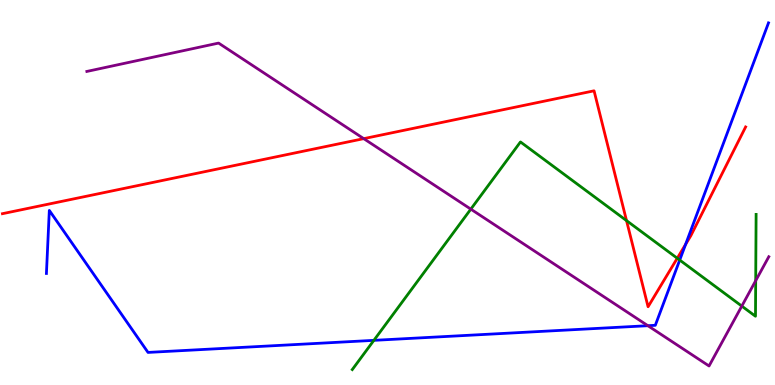[{'lines': ['blue', 'red'], 'intersections': [{'x': 8.85, 'y': 3.65}]}, {'lines': ['green', 'red'], 'intersections': [{'x': 8.08, 'y': 4.27}, {'x': 8.74, 'y': 3.29}]}, {'lines': ['purple', 'red'], 'intersections': [{'x': 4.69, 'y': 6.4}]}, {'lines': ['blue', 'green'], 'intersections': [{'x': 4.82, 'y': 1.16}, {'x': 8.77, 'y': 3.25}]}, {'lines': ['blue', 'purple'], 'intersections': [{'x': 8.36, 'y': 1.54}]}, {'lines': ['green', 'purple'], 'intersections': [{'x': 6.08, 'y': 4.57}, {'x': 9.57, 'y': 2.05}, {'x': 9.75, 'y': 2.71}]}]